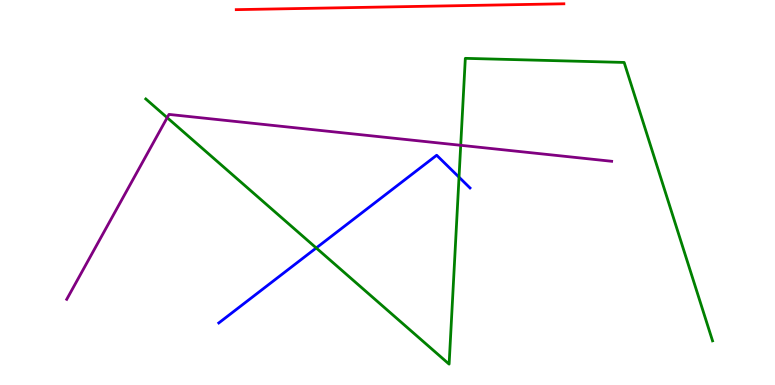[{'lines': ['blue', 'red'], 'intersections': []}, {'lines': ['green', 'red'], 'intersections': []}, {'lines': ['purple', 'red'], 'intersections': []}, {'lines': ['blue', 'green'], 'intersections': [{'x': 4.08, 'y': 3.56}, {'x': 5.92, 'y': 5.4}]}, {'lines': ['blue', 'purple'], 'intersections': []}, {'lines': ['green', 'purple'], 'intersections': [{'x': 2.16, 'y': 6.94}, {'x': 5.94, 'y': 6.23}]}]